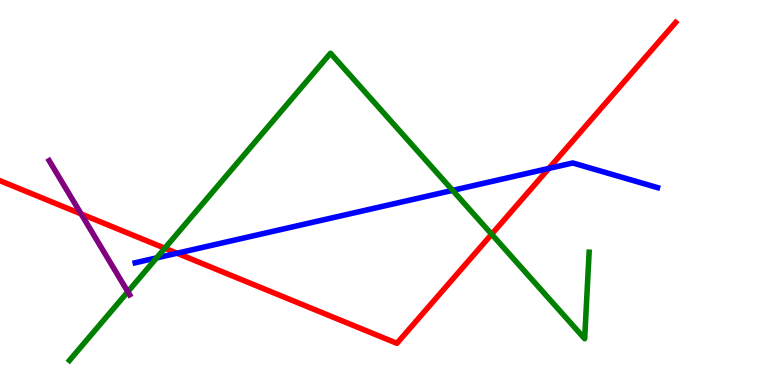[{'lines': ['blue', 'red'], 'intersections': [{'x': 2.28, 'y': 3.42}, {'x': 7.08, 'y': 5.63}]}, {'lines': ['green', 'red'], 'intersections': [{'x': 2.13, 'y': 3.55}, {'x': 6.34, 'y': 3.92}]}, {'lines': ['purple', 'red'], 'intersections': [{'x': 1.05, 'y': 4.44}]}, {'lines': ['blue', 'green'], 'intersections': [{'x': 2.02, 'y': 3.3}, {'x': 5.84, 'y': 5.06}]}, {'lines': ['blue', 'purple'], 'intersections': []}, {'lines': ['green', 'purple'], 'intersections': [{'x': 1.65, 'y': 2.42}]}]